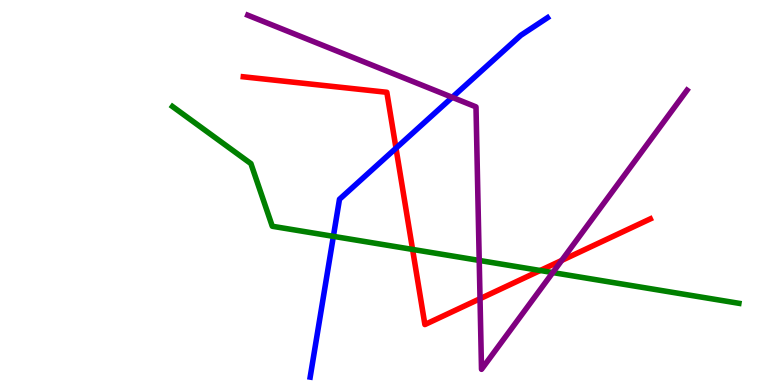[{'lines': ['blue', 'red'], 'intersections': [{'x': 5.11, 'y': 6.15}]}, {'lines': ['green', 'red'], 'intersections': [{'x': 5.32, 'y': 3.52}, {'x': 6.97, 'y': 2.97}]}, {'lines': ['purple', 'red'], 'intersections': [{'x': 6.19, 'y': 2.24}, {'x': 7.25, 'y': 3.24}]}, {'lines': ['blue', 'green'], 'intersections': [{'x': 4.3, 'y': 3.86}]}, {'lines': ['blue', 'purple'], 'intersections': [{'x': 5.84, 'y': 7.47}]}, {'lines': ['green', 'purple'], 'intersections': [{'x': 6.18, 'y': 3.24}, {'x': 7.13, 'y': 2.92}]}]